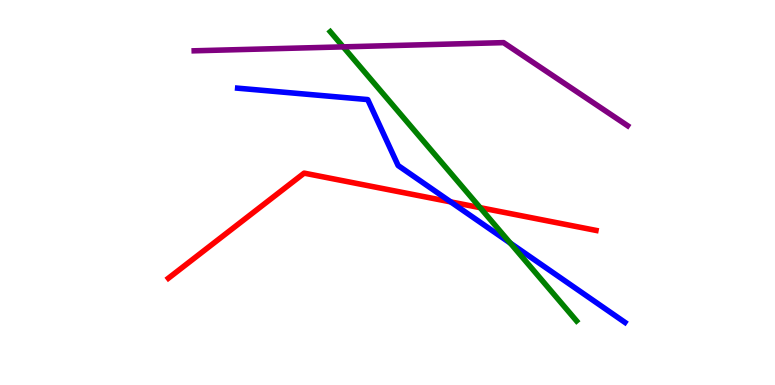[{'lines': ['blue', 'red'], 'intersections': [{'x': 5.82, 'y': 4.76}]}, {'lines': ['green', 'red'], 'intersections': [{'x': 6.2, 'y': 4.61}]}, {'lines': ['purple', 'red'], 'intersections': []}, {'lines': ['blue', 'green'], 'intersections': [{'x': 6.58, 'y': 3.69}]}, {'lines': ['blue', 'purple'], 'intersections': []}, {'lines': ['green', 'purple'], 'intersections': [{'x': 4.43, 'y': 8.78}]}]